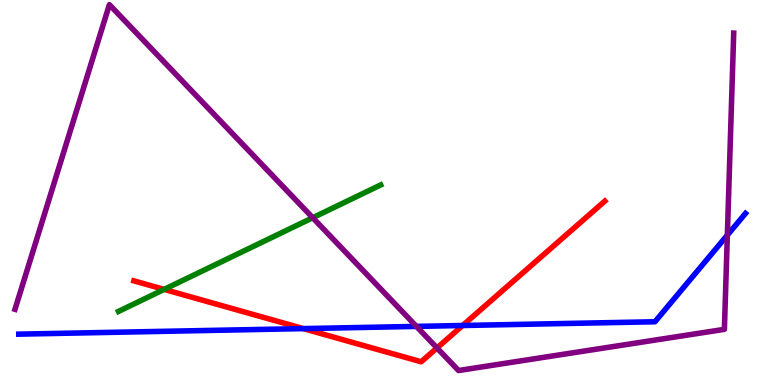[{'lines': ['blue', 'red'], 'intersections': [{'x': 3.91, 'y': 1.46}, {'x': 5.97, 'y': 1.55}]}, {'lines': ['green', 'red'], 'intersections': [{'x': 2.12, 'y': 2.48}]}, {'lines': ['purple', 'red'], 'intersections': [{'x': 5.64, 'y': 0.963}]}, {'lines': ['blue', 'green'], 'intersections': []}, {'lines': ['blue', 'purple'], 'intersections': [{'x': 5.37, 'y': 1.52}, {'x': 9.39, 'y': 3.89}]}, {'lines': ['green', 'purple'], 'intersections': [{'x': 4.04, 'y': 4.34}]}]